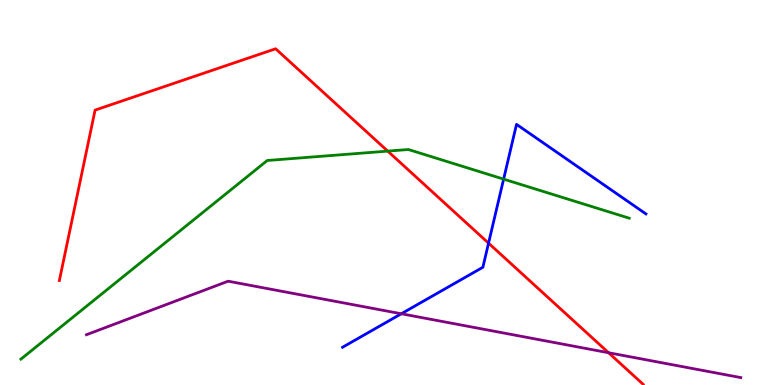[{'lines': ['blue', 'red'], 'intersections': [{'x': 6.3, 'y': 3.68}]}, {'lines': ['green', 'red'], 'intersections': [{'x': 5.0, 'y': 6.07}]}, {'lines': ['purple', 'red'], 'intersections': [{'x': 7.85, 'y': 0.838}]}, {'lines': ['blue', 'green'], 'intersections': [{'x': 6.5, 'y': 5.35}]}, {'lines': ['blue', 'purple'], 'intersections': [{'x': 5.18, 'y': 1.85}]}, {'lines': ['green', 'purple'], 'intersections': []}]